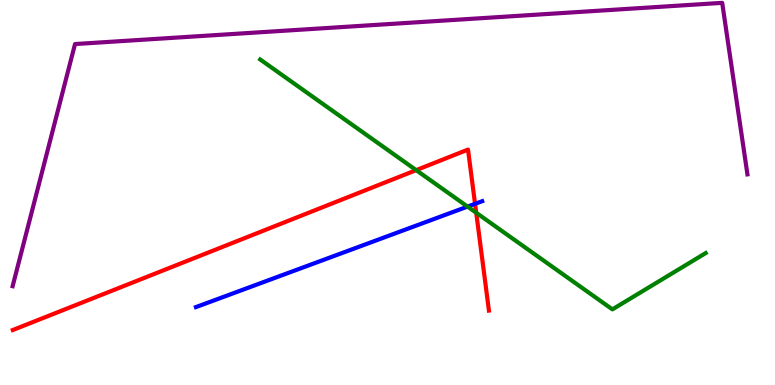[{'lines': ['blue', 'red'], 'intersections': [{'x': 6.13, 'y': 4.71}]}, {'lines': ['green', 'red'], 'intersections': [{'x': 5.37, 'y': 5.58}, {'x': 6.14, 'y': 4.47}]}, {'lines': ['purple', 'red'], 'intersections': []}, {'lines': ['blue', 'green'], 'intersections': [{'x': 6.03, 'y': 4.63}]}, {'lines': ['blue', 'purple'], 'intersections': []}, {'lines': ['green', 'purple'], 'intersections': []}]